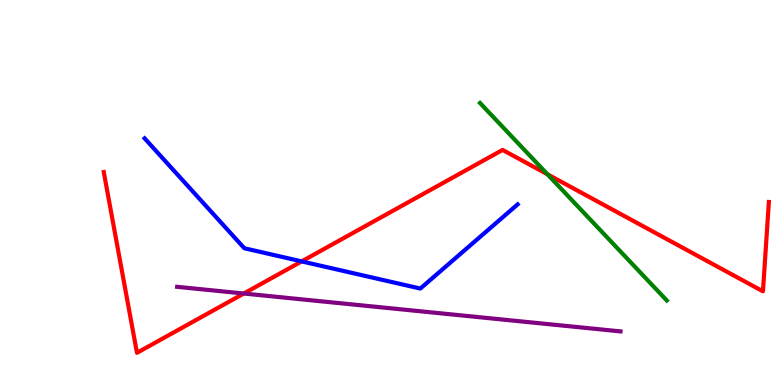[{'lines': ['blue', 'red'], 'intersections': [{'x': 3.89, 'y': 3.21}]}, {'lines': ['green', 'red'], 'intersections': [{'x': 7.06, 'y': 5.47}]}, {'lines': ['purple', 'red'], 'intersections': [{'x': 3.15, 'y': 2.38}]}, {'lines': ['blue', 'green'], 'intersections': []}, {'lines': ['blue', 'purple'], 'intersections': []}, {'lines': ['green', 'purple'], 'intersections': []}]